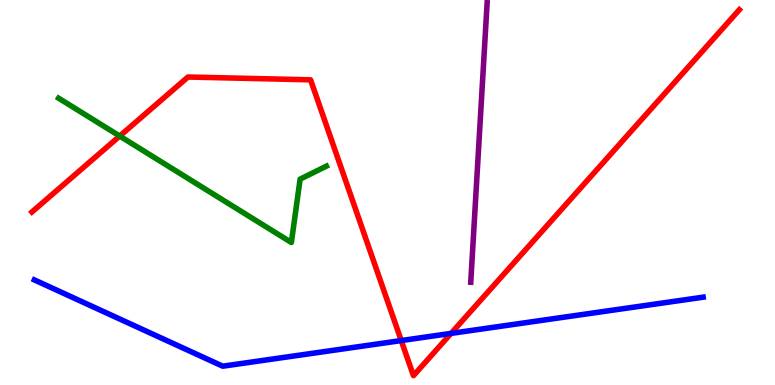[{'lines': ['blue', 'red'], 'intersections': [{'x': 5.18, 'y': 1.15}, {'x': 5.82, 'y': 1.34}]}, {'lines': ['green', 'red'], 'intersections': [{'x': 1.54, 'y': 6.47}]}, {'lines': ['purple', 'red'], 'intersections': []}, {'lines': ['blue', 'green'], 'intersections': []}, {'lines': ['blue', 'purple'], 'intersections': []}, {'lines': ['green', 'purple'], 'intersections': []}]